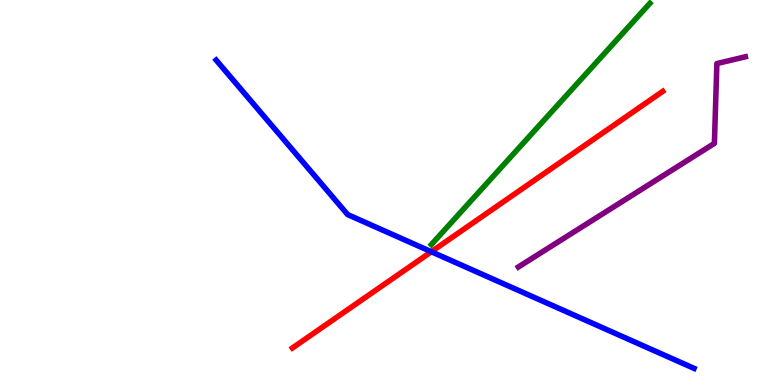[{'lines': ['blue', 'red'], 'intersections': [{'x': 5.57, 'y': 3.46}]}, {'lines': ['green', 'red'], 'intersections': []}, {'lines': ['purple', 'red'], 'intersections': []}, {'lines': ['blue', 'green'], 'intersections': []}, {'lines': ['blue', 'purple'], 'intersections': []}, {'lines': ['green', 'purple'], 'intersections': []}]